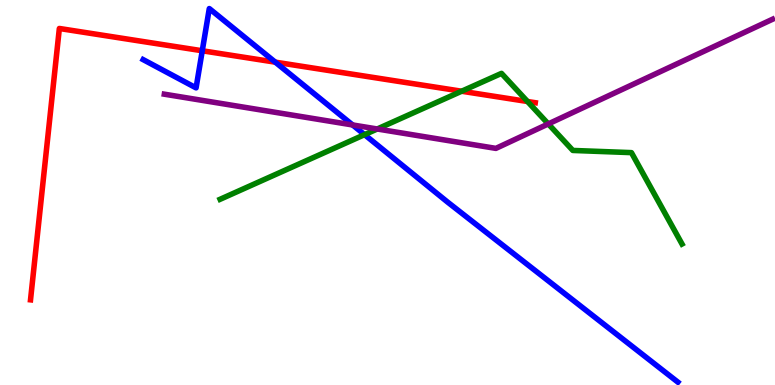[{'lines': ['blue', 'red'], 'intersections': [{'x': 2.61, 'y': 8.68}, {'x': 3.55, 'y': 8.39}]}, {'lines': ['green', 'red'], 'intersections': [{'x': 5.96, 'y': 7.63}, {'x': 6.81, 'y': 7.36}]}, {'lines': ['purple', 'red'], 'intersections': []}, {'lines': ['blue', 'green'], 'intersections': [{'x': 4.7, 'y': 6.5}]}, {'lines': ['blue', 'purple'], 'intersections': [{'x': 4.55, 'y': 6.75}]}, {'lines': ['green', 'purple'], 'intersections': [{'x': 4.87, 'y': 6.65}, {'x': 7.07, 'y': 6.78}]}]